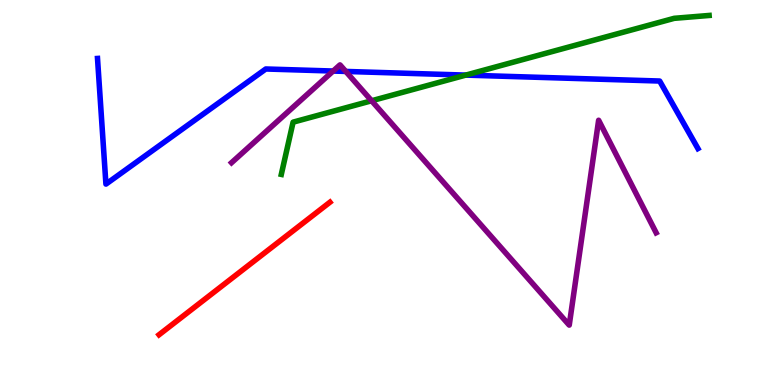[{'lines': ['blue', 'red'], 'intersections': []}, {'lines': ['green', 'red'], 'intersections': []}, {'lines': ['purple', 'red'], 'intersections': []}, {'lines': ['blue', 'green'], 'intersections': [{'x': 6.01, 'y': 8.05}]}, {'lines': ['blue', 'purple'], 'intersections': [{'x': 4.3, 'y': 8.15}, {'x': 4.46, 'y': 8.14}]}, {'lines': ['green', 'purple'], 'intersections': [{'x': 4.79, 'y': 7.38}]}]